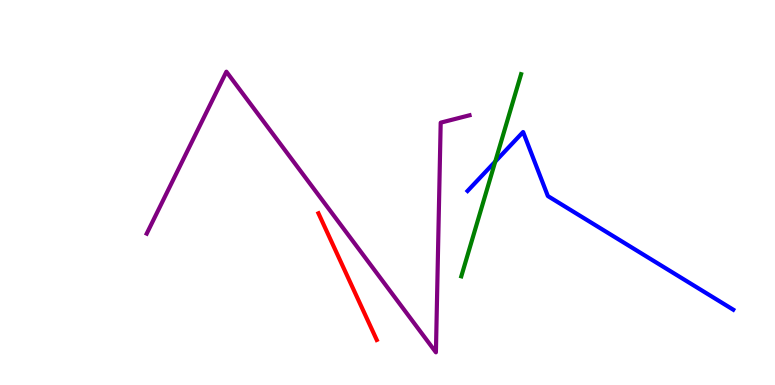[{'lines': ['blue', 'red'], 'intersections': []}, {'lines': ['green', 'red'], 'intersections': []}, {'lines': ['purple', 'red'], 'intersections': []}, {'lines': ['blue', 'green'], 'intersections': [{'x': 6.39, 'y': 5.8}]}, {'lines': ['blue', 'purple'], 'intersections': []}, {'lines': ['green', 'purple'], 'intersections': []}]